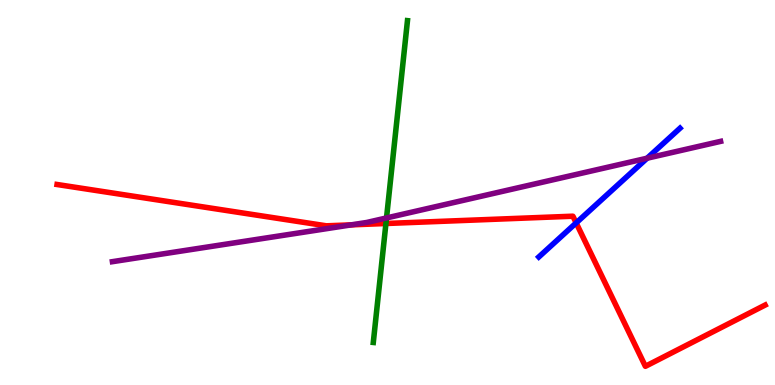[{'lines': ['blue', 'red'], 'intersections': [{'x': 7.43, 'y': 4.21}]}, {'lines': ['green', 'red'], 'intersections': [{'x': 4.98, 'y': 4.19}]}, {'lines': ['purple', 'red'], 'intersections': [{'x': 4.53, 'y': 4.16}]}, {'lines': ['blue', 'green'], 'intersections': []}, {'lines': ['blue', 'purple'], 'intersections': [{'x': 8.35, 'y': 5.89}]}, {'lines': ['green', 'purple'], 'intersections': [{'x': 4.99, 'y': 4.34}]}]